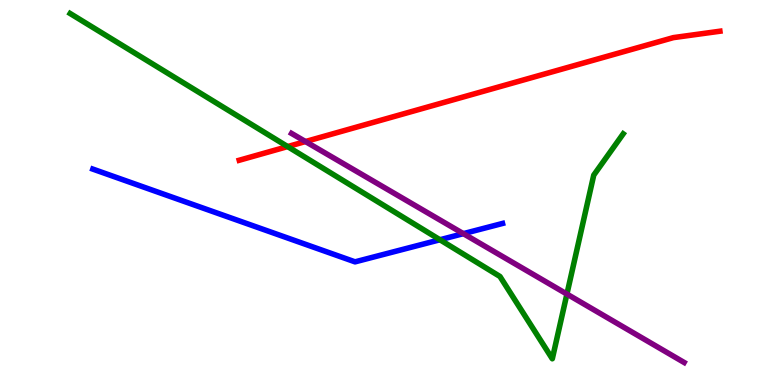[{'lines': ['blue', 'red'], 'intersections': []}, {'lines': ['green', 'red'], 'intersections': [{'x': 3.71, 'y': 6.19}]}, {'lines': ['purple', 'red'], 'intersections': [{'x': 3.94, 'y': 6.32}]}, {'lines': ['blue', 'green'], 'intersections': [{'x': 5.68, 'y': 3.77}]}, {'lines': ['blue', 'purple'], 'intersections': [{'x': 5.98, 'y': 3.93}]}, {'lines': ['green', 'purple'], 'intersections': [{'x': 7.32, 'y': 2.36}]}]